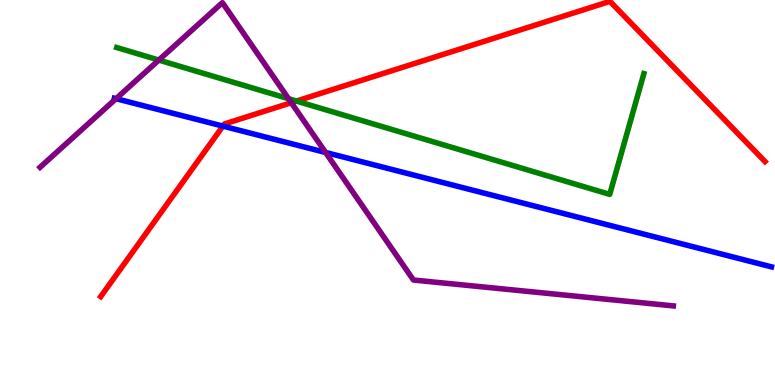[{'lines': ['blue', 'red'], 'intersections': [{'x': 2.88, 'y': 6.72}]}, {'lines': ['green', 'red'], 'intersections': [{'x': 3.83, 'y': 7.38}]}, {'lines': ['purple', 'red'], 'intersections': [{'x': 3.76, 'y': 7.33}]}, {'lines': ['blue', 'green'], 'intersections': []}, {'lines': ['blue', 'purple'], 'intersections': [{'x': 1.5, 'y': 7.44}, {'x': 4.2, 'y': 6.04}]}, {'lines': ['green', 'purple'], 'intersections': [{'x': 2.05, 'y': 8.44}, {'x': 3.72, 'y': 7.44}]}]